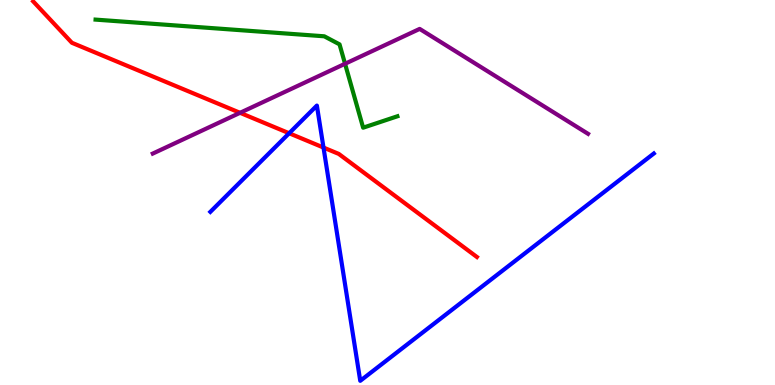[{'lines': ['blue', 'red'], 'intersections': [{'x': 3.73, 'y': 6.54}, {'x': 4.17, 'y': 6.17}]}, {'lines': ['green', 'red'], 'intersections': []}, {'lines': ['purple', 'red'], 'intersections': [{'x': 3.1, 'y': 7.07}]}, {'lines': ['blue', 'green'], 'intersections': []}, {'lines': ['blue', 'purple'], 'intersections': []}, {'lines': ['green', 'purple'], 'intersections': [{'x': 4.45, 'y': 8.34}]}]